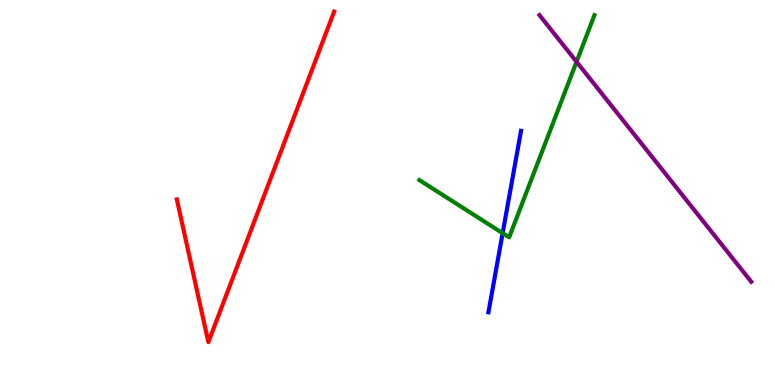[{'lines': ['blue', 'red'], 'intersections': []}, {'lines': ['green', 'red'], 'intersections': []}, {'lines': ['purple', 'red'], 'intersections': []}, {'lines': ['blue', 'green'], 'intersections': [{'x': 6.49, 'y': 3.94}]}, {'lines': ['blue', 'purple'], 'intersections': []}, {'lines': ['green', 'purple'], 'intersections': [{'x': 7.44, 'y': 8.4}]}]